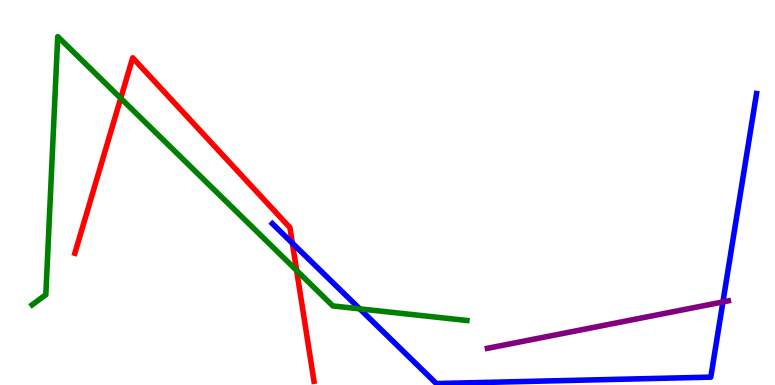[{'lines': ['blue', 'red'], 'intersections': [{'x': 3.77, 'y': 3.68}]}, {'lines': ['green', 'red'], 'intersections': [{'x': 1.56, 'y': 7.45}, {'x': 3.83, 'y': 2.97}]}, {'lines': ['purple', 'red'], 'intersections': []}, {'lines': ['blue', 'green'], 'intersections': [{'x': 4.64, 'y': 1.98}]}, {'lines': ['blue', 'purple'], 'intersections': [{'x': 9.33, 'y': 2.16}]}, {'lines': ['green', 'purple'], 'intersections': []}]